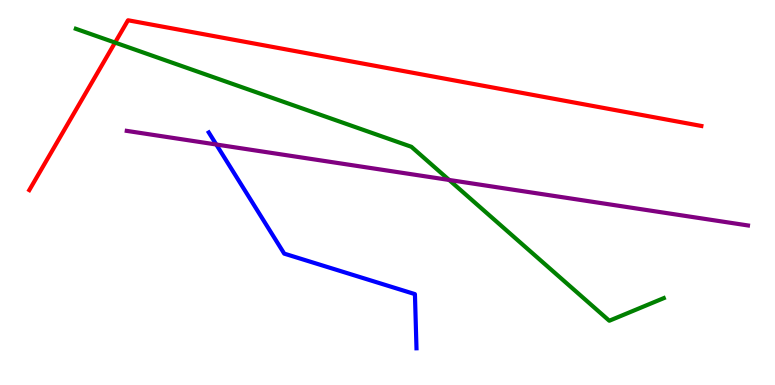[{'lines': ['blue', 'red'], 'intersections': []}, {'lines': ['green', 'red'], 'intersections': [{'x': 1.48, 'y': 8.89}]}, {'lines': ['purple', 'red'], 'intersections': []}, {'lines': ['blue', 'green'], 'intersections': []}, {'lines': ['blue', 'purple'], 'intersections': [{'x': 2.79, 'y': 6.25}]}, {'lines': ['green', 'purple'], 'intersections': [{'x': 5.79, 'y': 5.33}]}]